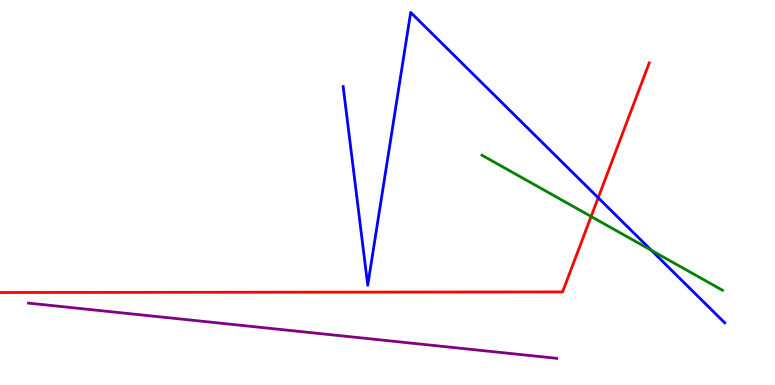[{'lines': ['blue', 'red'], 'intersections': [{'x': 7.72, 'y': 4.86}]}, {'lines': ['green', 'red'], 'intersections': [{'x': 7.63, 'y': 4.38}]}, {'lines': ['purple', 'red'], 'intersections': []}, {'lines': ['blue', 'green'], 'intersections': [{'x': 8.4, 'y': 3.5}]}, {'lines': ['blue', 'purple'], 'intersections': []}, {'lines': ['green', 'purple'], 'intersections': []}]